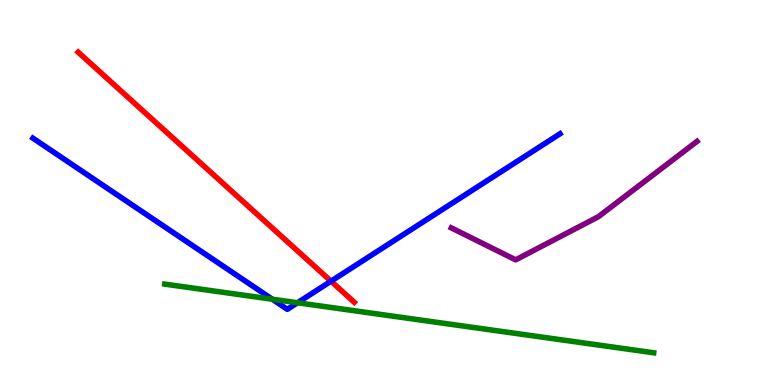[{'lines': ['blue', 'red'], 'intersections': [{'x': 4.27, 'y': 2.7}]}, {'lines': ['green', 'red'], 'intersections': []}, {'lines': ['purple', 'red'], 'intersections': []}, {'lines': ['blue', 'green'], 'intersections': [{'x': 3.51, 'y': 2.23}, {'x': 3.84, 'y': 2.14}]}, {'lines': ['blue', 'purple'], 'intersections': []}, {'lines': ['green', 'purple'], 'intersections': []}]